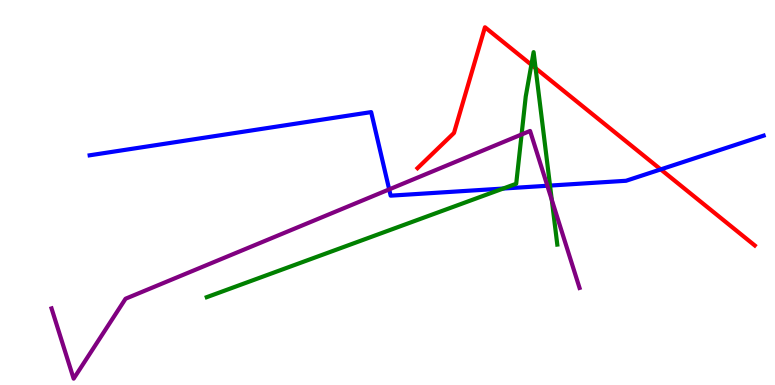[{'lines': ['blue', 'red'], 'intersections': [{'x': 8.53, 'y': 5.6}]}, {'lines': ['green', 'red'], 'intersections': [{'x': 6.86, 'y': 8.32}, {'x': 6.91, 'y': 8.23}]}, {'lines': ['purple', 'red'], 'intersections': []}, {'lines': ['blue', 'green'], 'intersections': [{'x': 6.49, 'y': 5.1}, {'x': 7.1, 'y': 5.18}]}, {'lines': ['blue', 'purple'], 'intersections': [{'x': 5.02, 'y': 5.08}, {'x': 7.06, 'y': 5.18}]}, {'lines': ['green', 'purple'], 'intersections': [{'x': 6.73, 'y': 6.51}, {'x': 7.12, 'y': 4.81}]}]